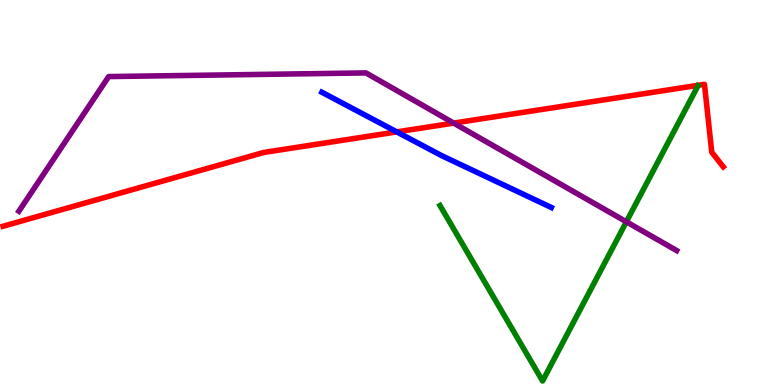[{'lines': ['blue', 'red'], 'intersections': [{'x': 5.12, 'y': 6.57}]}, {'lines': ['green', 'red'], 'intersections': []}, {'lines': ['purple', 'red'], 'intersections': [{'x': 5.85, 'y': 6.8}]}, {'lines': ['blue', 'green'], 'intersections': []}, {'lines': ['blue', 'purple'], 'intersections': []}, {'lines': ['green', 'purple'], 'intersections': [{'x': 8.08, 'y': 4.24}]}]